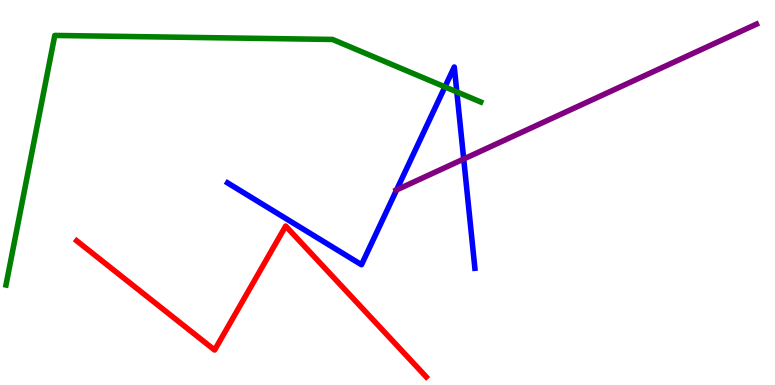[{'lines': ['blue', 'red'], 'intersections': []}, {'lines': ['green', 'red'], 'intersections': []}, {'lines': ['purple', 'red'], 'intersections': []}, {'lines': ['blue', 'green'], 'intersections': [{'x': 5.74, 'y': 7.74}, {'x': 5.89, 'y': 7.61}]}, {'lines': ['blue', 'purple'], 'intersections': [{'x': 5.12, 'y': 5.07}, {'x': 5.98, 'y': 5.87}]}, {'lines': ['green', 'purple'], 'intersections': []}]